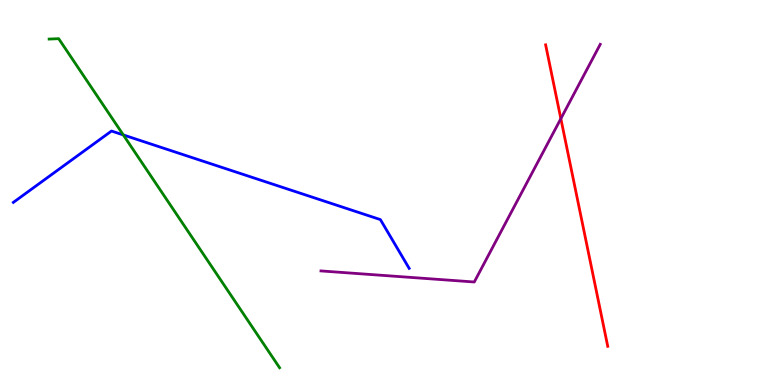[{'lines': ['blue', 'red'], 'intersections': []}, {'lines': ['green', 'red'], 'intersections': []}, {'lines': ['purple', 'red'], 'intersections': [{'x': 7.24, 'y': 6.92}]}, {'lines': ['blue', 'green'], 'intersections': [{'x': 1.59, 'y': 6.5}]}, {'lines': ['blue', 'purple'], 'intersections': []}, {'lines': ['green', 'purple'], 'intersections': []}]